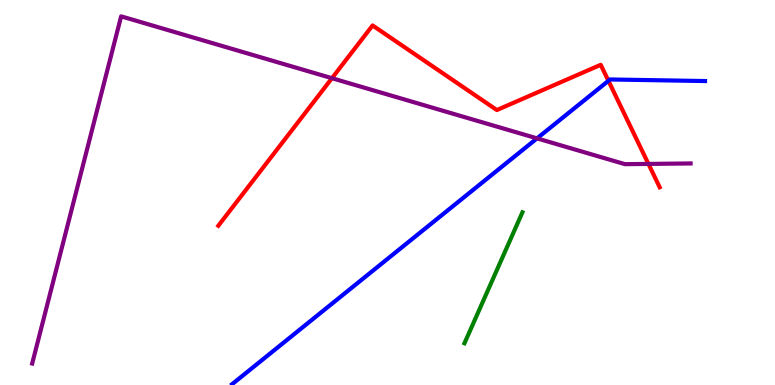[{'lines': ['blue', 'red'], 'intersections': [{'x': 7.85, 'y': 7.9}]}, {'lines': ['green', 'red'], 'intersections': []}, {'lines': ['purple', 'red'], 'intersections': [{'x': 4.28, 'y': 7.97}, {'x': 8.37, 'y': 5.74}]}, {'lines': ['blue', 'green'], 'intersections': []}, {'lines': ['blue', 'purple'], 'intersections': [{'x': 6.93, 'y': 6.41}]}, {'lines': ['green', 'purple'], 'intersections': []}]